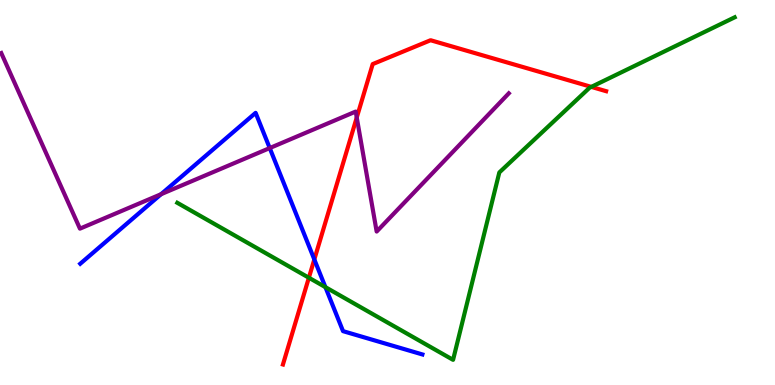[{'lines': ['blue', 'red'], 'intersections': [{'x': 4.06, 'y': 3.26}]}, {'lines': ['green', 'red'], 'intersections': [{'x': 3.99, 'y': 2.79}, {'x': 7.63, 'y': 7.74}]}, {'lines': ['purple', 'red'], 'intersections': [{'x': 4.6, 'y': 6.95}]}, {'lines': ['blue', 'green'], 'intersections': [{'x': 4.2, 'y': 2.54}]}, {'lines': ['blue', 'purple'], 'intersections': [{'x': 2.08, 'y': 4.96}, {'x': 3.48, 'y': 6.15}]}, {'lines': ['green', 'purple'], 'intersections': []}]